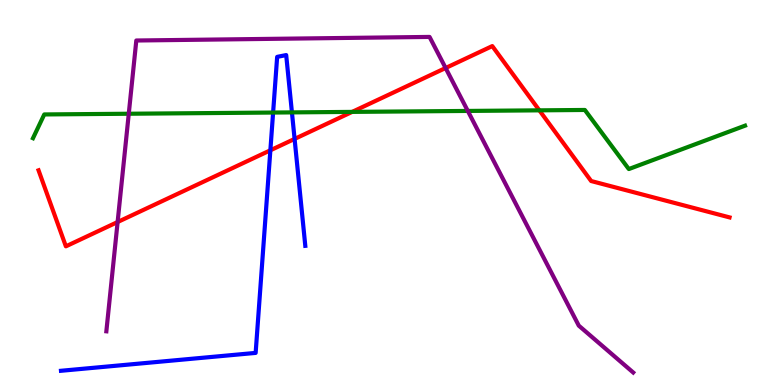[{'lines': ['blue', 'red'], 'intersections': [{'x': 3.49, 'y': 6.1}, {'x': 3.8, 'y': 6.39}]}, {'lines': ['green', 'red'], 'intersections': [{'x': 4.54, 'y': 7.09}, {'x': 6.96, 'y': 7.13}]}, {'lines': ['purple', 'red'], 'intersections': [{'x': 1.52, 'y': 4.23}, {'x': 5.75, 'y': 8.23}]}, {'lines': ['blue', 'green'], 'intersections': [{'x': 3.52, 'y': 7.08}, {'x': 3.77, 'y': 7.08}]}, {'lines': ['blue', 'purple'], 'intersections': []}, {'lines': ['green', 'purple'], 'intersections': [{'x': 1.66, 'y': 7.05}, {'x': 6.04, 'y': 7.12}]}]